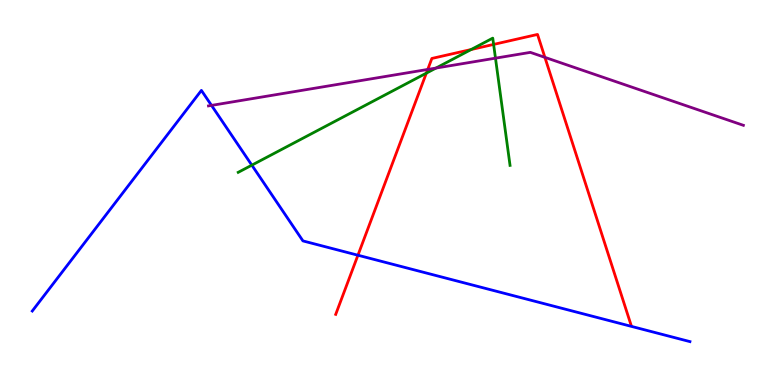[{'lines': ['blue', 'red'], 'intersections': [{'x': 4.62, 'y': 3.37}]}, {'lines': ['green', 'red'], 'intersections': [{'x': 5.5, 'y': 8.1}, {'x': 6.08, 'y': 8.71}, {'x': 6.37, 'y': 8.85}]}, {'lines': ['purple', 'red'], 'intersections': [{'x': 5.52, 'y': 8.2}, {'x': 7.03, 'y': 8.51}]}, {'lines': ['blue', 'green'], 'intersections': [{'x': 3.25, 'y': 5.71}]}, {'lines': ['blue', 'purple'], 'intersections': [{'x': 2.73, 'y': 7.26}]}, {'lines': ['green', 'purple'], 'intersections': [{'x': 5.63, 'y': 8.23}, {'x': 6.39, 'y': 8.49}]}]